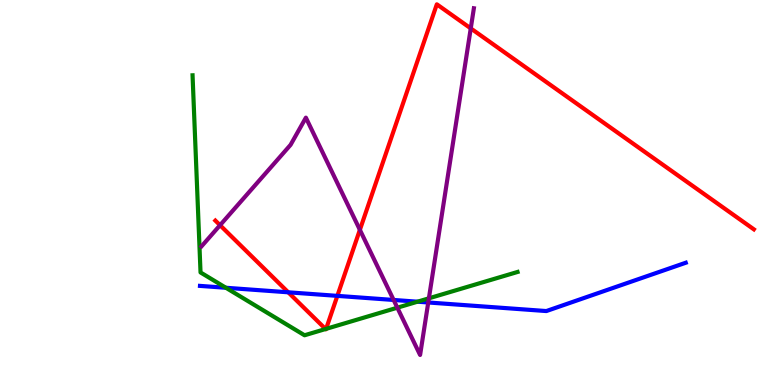[{'lines': ['blue', 'red'], 'intersections': [{'x': 3.72, 'y': 2.41}, {'x': 4.35, 'y': 2.32}]}, {'lines': ['green', 'red'], 'intersections': [{'x': 4.2, 'y': 1.45}, {'x': 4.21, 'y': 1.46}]}, {'lines': ['purple', 'red'], 'intersections': [{'x': 2.84, 'y': 4.15}, {'x': 4.64, 'y': 4.03}, {'x': 6.07, 'y': 9.26}]}, {'lines': ['blue', 'green'], 'intersections': [{'x': 2.91, 'y': 2.53}, {'x': 5.39, 'y': 2.16}]}, {'lines': ['blue', 'purple'], 'intersections': [{'x': 5.08, 'y': 2.21}, {'x': 5.53, 'y': 2.14}]}, {'lines': ['green', 'purple'], 'intersections': [{'x': 5.13, 'y': 2.01}, {'x': 5.53, 'y': 2.25}]}]